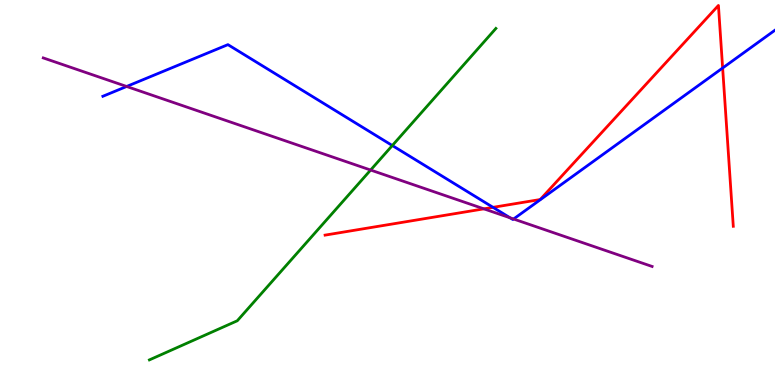[{'lines': ['blue', 'red'], 'intersections': [{'x': 6.36, 'y': 4.61}, {'x': 9.32, 'y': 8.23}]}, {'lines': ['green', 'red'], 'intersections': []}, {'lines': ['purple', 'red'], 'intersections': [{'x': 6.24, 'y': 4.58}]}, {'lines': ['blue', 'green'], 'intersections': [{'x': 5.06, 'y': 6.22}]}, {'lines': ['blue', 'purple'], 'intersections': [{'x': 1.63, 'y': 7.75}, {'x': 6.58, 'y': 4.34}, {'x': 6.63, 'y': 4.31}]}, {'lines': ['green', 'purple'], 'intersections': [{'x': 4.78, 'y': 5.58}]}]